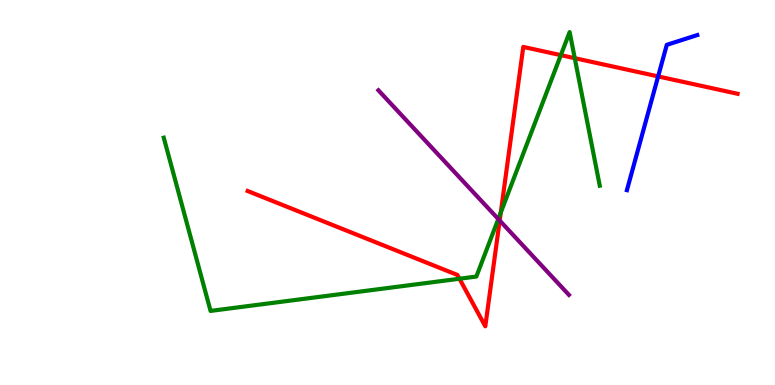[{'lines': ['blue', 'red'], 'intersections': [{'x': 8.49, 'y': 8.02}]}, {'lines': ['green', 'red'], 'intersections': [{'x': 5.93, 'y': 2.76}, {'x': 6.46, 'y': 4.48}, {'x': 7.24, 'y': 8.57}, {'x': 7.42, 'y': 8.49}]}, {'lines': ['purple', 'red'], 'intersections': [{'x': 6.45, 'y': 4.27}]}, {'lines': ['blue', 'green'], 'intersections': []}, {'lines': ['blue', 'purple'], 'intersections': []}, {'lines': ['green', 'purple'], 'intersections': [{'x': 6.43, 'y': 4.31}]}]